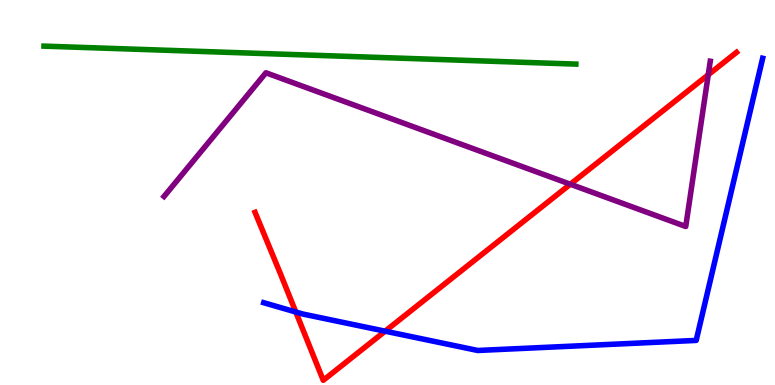[{'lines': ['blue', 'red'], 'intersections': [{'x': 3.82, 'y': 1.9}, {'x': 4.97, 'y': 1.4}]}, {'lines': ['green', 'red'], 'intersections': []}, {'lines': ['purple', 'red'], 'intersections': [{'x': 7.36, 'y': 5.21}, {'x': 9.14, 'y': 8.06}]}, {'lines': ['blue', 'green'], 'intersections': []}, {'lines': ['blue', 'purple'], 'intersections': []}, {'lines': ['green', 'purple'], 'intersections': []}]